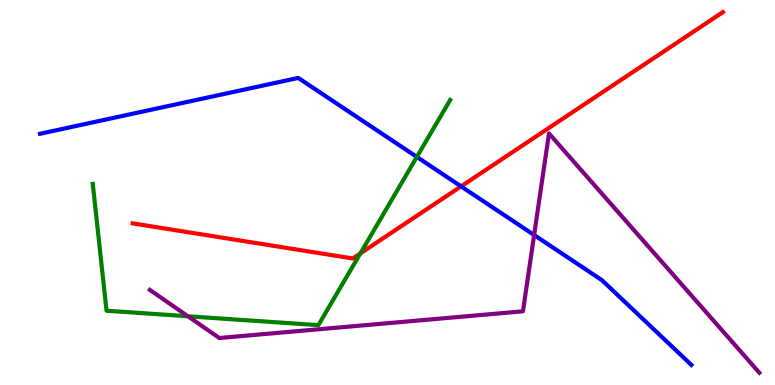[{'lines': ['blue', 'red'], 'intersections': [{'x': 5.95, 'y': 5.16}]}, {'lines': ['green', 'red'], 'intersections': [{'x': 4.65, 'y': 3.42}]}, {'lines': ['purple', 'red'], 'intersections': []}, {'lines': ['blue', 'green'], 'intersections': [{'x': 5.38, 'y': 5.92}]}, {'lines': ['blue', 'purple'], 'intersections': [{'x': 6.89, 'y': 3.9}]}, {'lines': ['green', 'purple'], 'intersections': [{'x': 2.42, 'y': 1.79}]}]